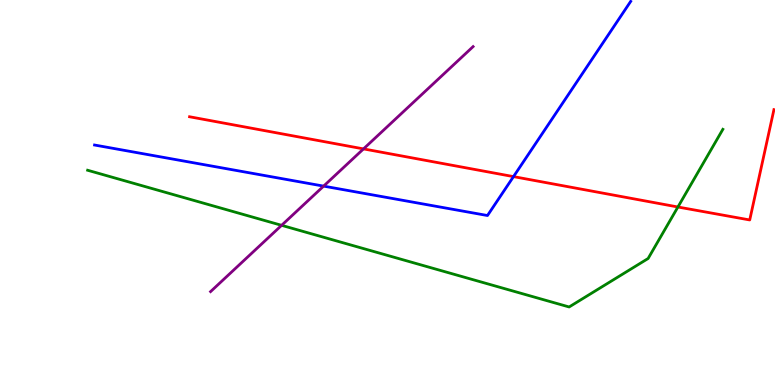[{'lines': ['blue', 'red'], 'intersections': [{'x': 6.63, 'y': 5.41}]}, {'lines': ['green', 'red'], 'intersections': [{'x': 8.75, 'y': 4.62}]}, {'lines': ['purple', 'red'], 'intersections': [{'x': 4.69, 'y': 6.13}]}, {'lines': ['blue', 'green'], 'intersections': []}, {'lines': ['blue', 'purple'], 'intersections': [{'x': 4.18, 'y': 5.17}]}, {'lines': ['green', 'purple'], 'intersections': [{'x': 3.63, 'y': 4.15}]}]